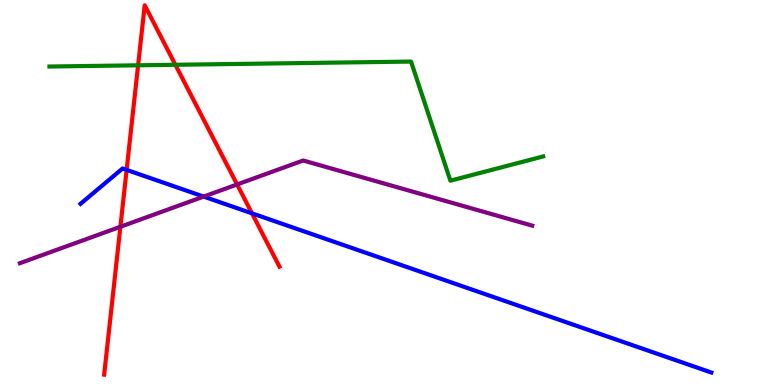[{'lines': ['blue', 'red'], 'intersections': [{'x': 1.63, 'y': 5.59}, {'x': 3.25, 'y': 4.46}]}, {'lines': ['green', 'red'], 'intersections': [{'x': 1.78, 'y': 8.3}, {'x': 2.26, 'y': 8.32}]}, {'lines': ['purple', 'red'], 'intersections': [{'x': 1.55, 'y': 4.11}, {'x': 3.06, 'y': 5.21}]}, {'lines': ['blue', 'green'], 'intersections': []}, {'lines': ['blue', 'purple'], 'intersections': [{'x': 2.63, 'y': 4.89}]}, {'lines': ['green', 'purple'], 'intersections': []}]